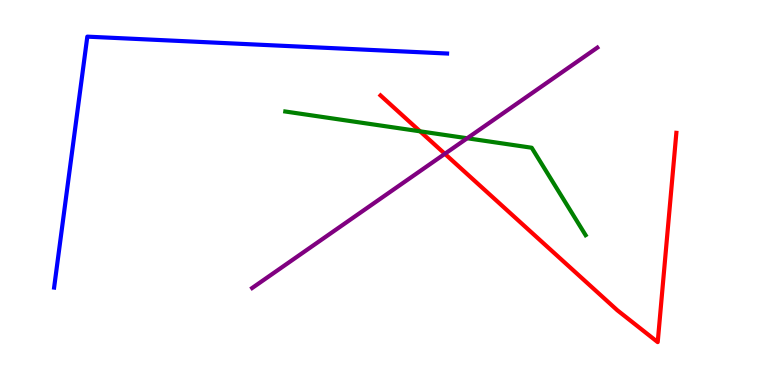[{'lines': ['blue', 'red'], 'intersections': []}, {'lines': ['green', 'red'], 'intersections': [{'x': 5.42, 'y': 6.59}]}, {'lines': ['purple', 'red'], 'intersections': [{'x': 5.74, 'y': 6.0}]}, {'lines': ['blue', 'green'], 'intersections': []}, {'lines': ['blue', 'purple'], 'intersections': []}, {'lines': ['green', 'purple'], 'intersections': [{'x': 6.03, 'y': 6.41}]}]